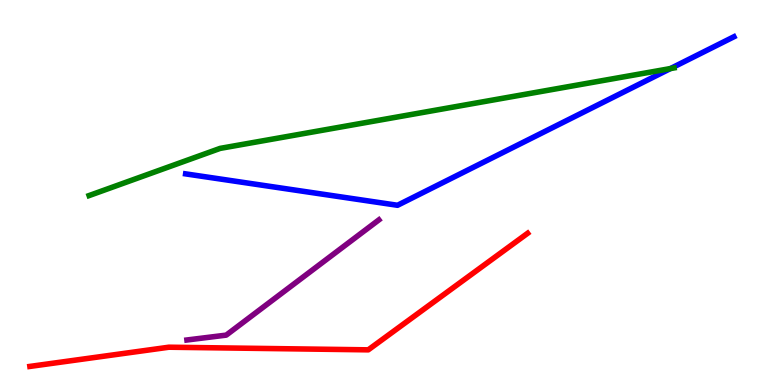[{'lines': ['blue', 'red'], 'intersections': []}, {'lines': ['green', 'red'], 'intersections': []}, {'lines': ['purple', 'red'], 'intersections': []}, {'lines': ['blue', 'green'], 'intersections': [{'x': 8.65, 'y': 8.22}]}, {'lines': ['blue', 'purple'], 'intersections': []}, {'lines': ['green', 'purple'], 'intersections': []}]